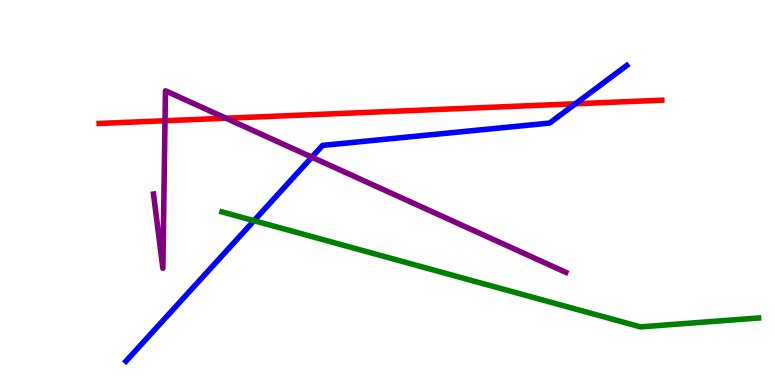[{'lines': ['blue', 'red'], 'intersections': [{'x': 7.42, 'y': 7.3}]}, {'lines': ['green', 'red'], 'intersections': []}, {'lines': ['purple', 'red'], 'intersections': [{'x': 2.13, 'y': 6.86}, {'x': 2.92, 'y': 6.93}]}, {'lines': ['blue', 'green'], 'intersections': [{'x': 3.28, 'y': 4.27}]}, {'lines': ['blue', 'purple'], 'intersections': [{'x': 4.02, 'y': 5.92}]}, {'lines': ['green', 'purple'], 'intersections': []}]